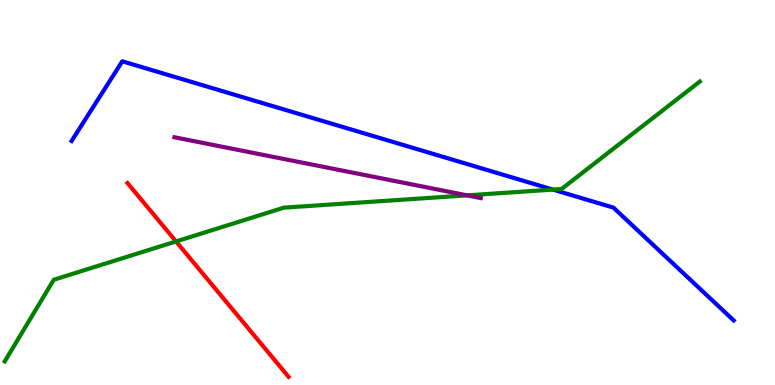[{'lines': ['blue', 'red'], 'intersections': []}, {'lines': ['green', 'red'], 'intersections': [{'x': 2.27, 'y': 3.73}]}, {'lines': ['purple', 'red'], 'intersections': []}, {'lines': ['blue', 'green'], 'intersections': [{'x': 7.13, 'y': 5.08}]}, {'lines': ['blue', 'purple'], 'intersections': []}, {'lines': ['green', 'purple'], 'intersections': [{'x': 6.03, 'y': 4.93}]}]